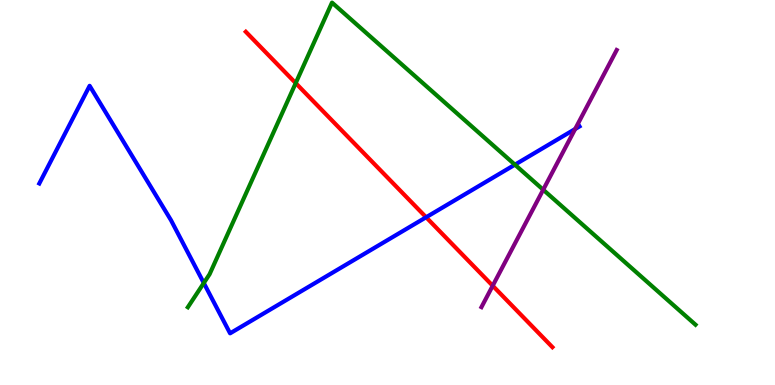[{'lines': ['blue', 'red'], 'intersections': [{'x': 5.5, 'y': 4.36}]}, {'lines': ['green', 'red'], 'intersections': [{'x': 3.82, 'y': 7.84}]}, {'lines': ['purple', 'red'], 'intersections': [{'x': 6.36, 'y': 2.58}]}, {'lines': ['blue', 'green'], 'intersections': [{'x': 2.63, 'y': 2.65}, {'x': 6.64, 'y': 5.72}]}, {'lines': ['blue', 'purple'], 'intersections': [{'x': 7.42, 'y': 6.65}]}, {'lines': ['green', 'purple'], 'intersections': [{'x': 7.01, 'y': 5.07}]}]